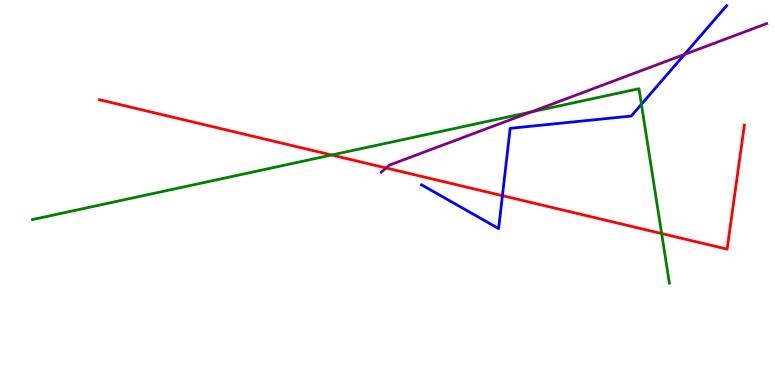[{'lines': ['blue', 'red'], 'intersections': [{'x': 6.48, 'y': 4.92}]}, {'lines': ['green', 'red'], 'intersections': [{'x': 4.28, 'y': 5.97}, {'x': 8.54, 'y': 3.93}]}, {'lines': ['purple', 'red'], 'intersections': [{'x': 4.98, 'y': 5.64}]}, {'lines': ['blue', 'green'], 'intersections': [{'x': 8.28, 'y': 7.29}]}, {'lines': ['blue', 'purple'], 'intersections': [{'x': 8.83, 'y': 8.59}]}, {'lines': ['green', 'purple'], 'intersections': [{'x': 6.85, 'y': 7.09}]}]